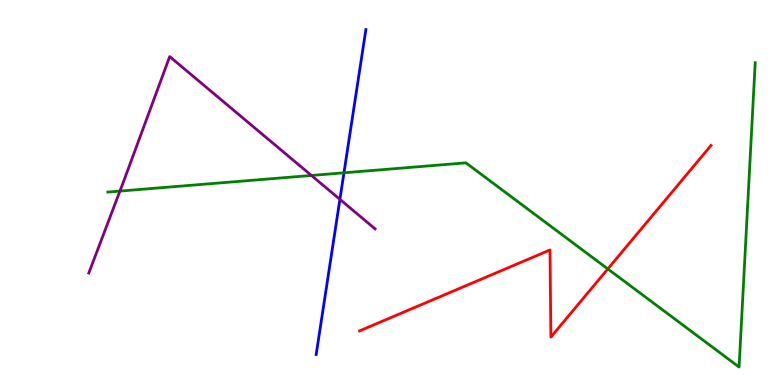[{'lines': ['blue', 'red'], 'intersections': []}, {'lines': ['green', 'red'], 'intersections': [{'x': 7.84, 'y': 3.01}]}, {'lines': ['purple', 'red'], 'intersections': []}, {'lines': ['blue', 'green'], 'intersections': [{'x': 4.44, 'y': 5.51}]}, {'lines': ['blue', 'purple'], 'intersections': [{'x': 4.39, 'y': 4.82}]}, {'lines': ['green', 'purple'], 'intersections': [{'x': 1.55, 'y': 5.04}, {'x': 4.02, 'y': 5.44}]}]